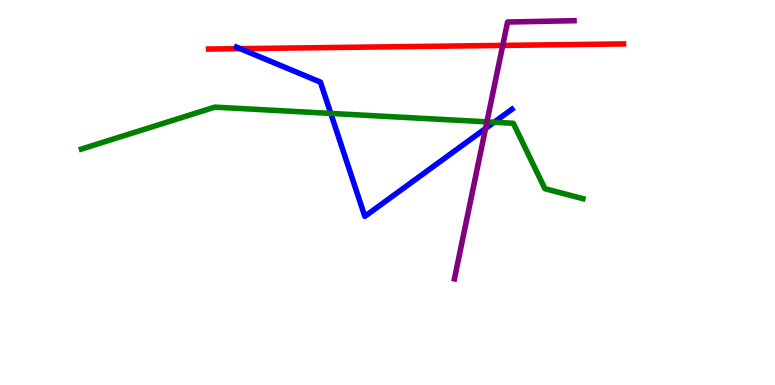[{'lines': ['blue', 'red'], 'intersections': [{'x': 3.1, 'y': 8.74}]}, {'lines': ['green', 'red'], 'intersections': []}, {'lines': ['purple', 'red'], 'intersections': [{'x': 6.49, 'y': 8.82}]}, {'lines': ['blue', 'green'], 'intersections': [{'x': 4.27, 'y': 7.05}, {'x': 6.38, 'y': 6.82}]}, {'lines': ['blue', 'purple'], 'intersections': [{'x': 6.27, 'y': 6.66}]}, {'lines': ['green', 'purple'], 'intersections': [{'x': 6.28, 'y': 6.83}]}]